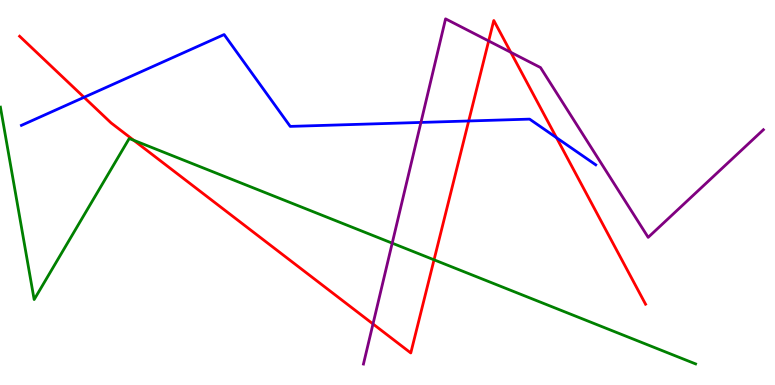[{'lines': ['blue', 'red'], 'intersections': [{'x': 1.08, 'y': 7.47}, {'x': 6.05, 'y': 6.86}, {'x': 7.18, 'y': 6.42}]}, {'lines': ['green', 'red'], 'intersections': [{'x': 1.73, 'y': 6.36}, {'x': 5.6, 'y': 3.25}]}, {'lines': ['purple', 'red'], 'intersections': [{'x': 4.81, 'y': 1.59}, {'x': 6.31, 'y': 8.94}, {'x': 6.59, 'y': 8.64}]}, {'lines': ['blue', 'green'], 'intersections': []}, {'lines': ['blue', 'purple'], 'intersections': [{'x': 5.43, 'y': 6.82}]}, {'lines': ['green', 'purple'], 'intersections': [{'x': 5.06, 'y': 3.68}]}]